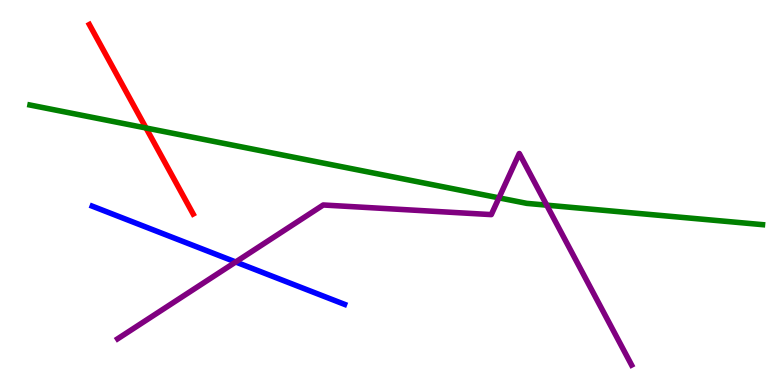[{'lines': ['blue', 'red'], 'intersections': []}, {'lines': ['green', 'red'], 'intersections': [{'x': 1.88, 'y': 6.68}]}, {'lines': ['purple', 'red'], 'intersections': []}, {'lines': ['blue', 'green'], 'intersections': []}, {'lines': ['blue', 'purple'], 'intersections': [{'x': 3.04, 'y': 3.2}]}, {'lines': ['green', 'purple'], 'intersections': [{'x': 6.44, 'y': 4.86}, {'x': 7.05, 'y': 4.67}]}]